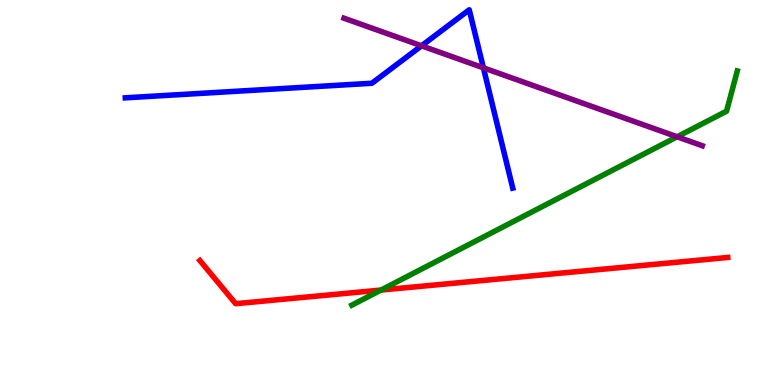[{'lines': ['blue', 'red'], 'intersections': []}, {'lines': ['green', 'red'], 'intersections': [{'x': 4.92, 'y': 2.47}]}, {'lines': ['purple', 'red'], 'intersections': []}, {'lines': ['blue', 'green'], 'intersections': []}, {'lines': ['blue', 'purple'], 'intersections': [{'x': 5.44, 'y': 8.81}, {'x': 6.24, 'y': 8.24}]}, {'lines': ['green', 'purple'], 'intersections': [{'x': 8.74, 'y': 6.45}]}]